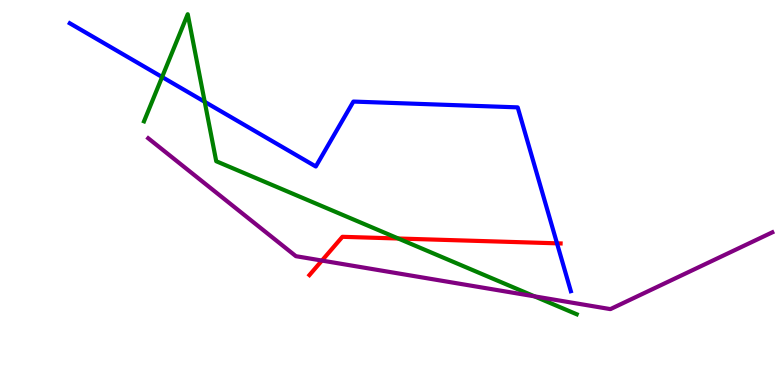[{'lines': ['blue', 'red'], 'intersections': [{'x': 7.19, 'y': 3.68}]}, {'lines': ['green', 'red'], 'intersections': [{'x': 5.14, 'y': 3.81}]}, {'lines': ['purple', 'red'], 'intersections': [{'x': 4.15, 'y': 3.23}]}, {'lines': ['blue', 'green'], 'intersections': [{'x': 2.09, 'y': 8.0}, {'x': 2.64, 'y': 7.36}]}, {'lines': ['blue', 'purple'], 'intersections': []}, {'lines': ['green', 'purple'], 'intersections': [{'x': 6.9, 'y': 2.3}]}]